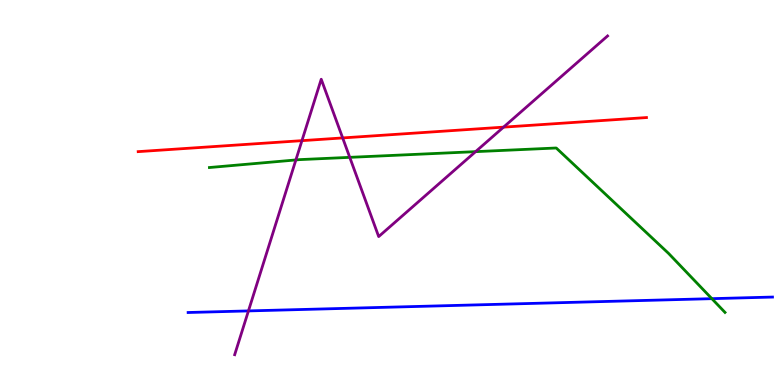[{'lines': ['blue', 'red'], 'intersections': []}, {'lines': ['green', 'red'], 'intersections': []}, {'lines': ['purple', 'red'], 'intersections': [{'x': 3.9, 'y': 6.35}, {'x': 4.42, 'y': 6.42}, {'x': 6.5, 'y': 6.7}]}, {'lines': ['blue', 'green'], 'intersections': [{'x': 9.19, 'y': 2.24}]}, {'lines': ['blue', 'purple'], 'intersections': [{'x': 3.21, 'y': 1.92}]}, {'lines': ['green', 'purple'], 'intersections': [{'x': 3.82, 'y': 5.85}, {'x': 4.51, 'y': 5.91}, {'x': 6.14, 'y': 6.06}]}]